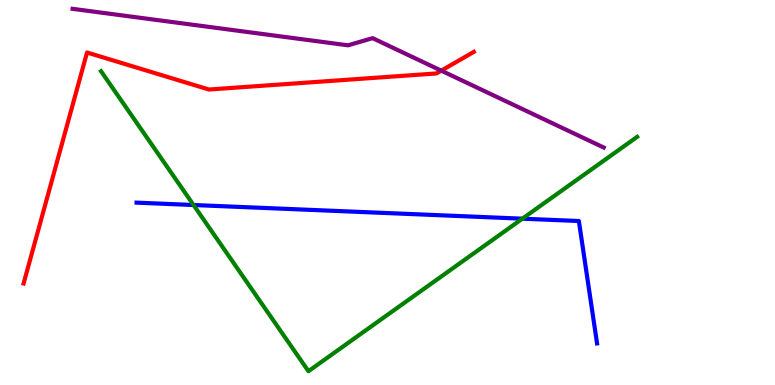[{'lines': ['blue', 'red'], 'intersections': []}, {'lines': ['green', 'red'], 'intersections': []}, {'lines': ['purple', 'red'], 'intersections': [{'x': 5.69, 'y': 8.17}]}, {'lines': ['blue', 'green'], 'intersections': [{'x': 2.5, 'y': 4.68}, {'x': 6.74, 'y': 4.32}]}, {'lines': ['blue', 'purple'], 'intersections': []}, {'lines': ['green', 'purple'], 'intersections': []}]